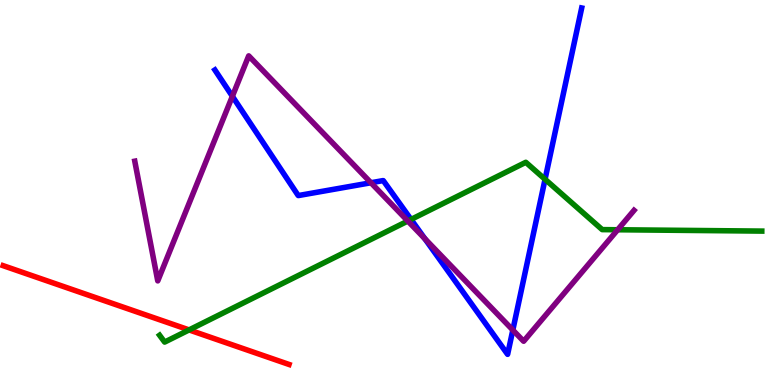[{'lines': ['blue', 'red'], 'intersections': []}, {'lines': ['green', 'red'], 'intersections': [{'x': 2.44, 'y': 1.43}]}, {'lines': ['purple', 'red'], 'intersections': []}, {'lines': ['blue', 'green'], 'intersections': [{'x': 5.3, 'y': 4.3}, {'x': 7.03, 'y': 5.34}]}, {'lines': ['blue', 'purple'], 'intersections': [{'x': 3.0, 'y': 7.5}, {'x': 4.79, 'y': 5.25}, {'x': 5.48, 'y': 3.8}, {'x': 6.62, 'y': 1.43}]}, {'lines': ['green', 'purple'], 'intersections': [{'x': 5.26, 'y': 4.26}, {'x': 7.97, 'y': 4.03}]}]